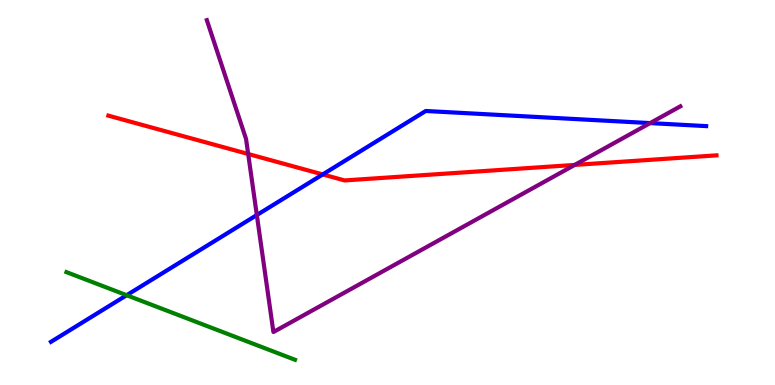[{'lines': ['blue', 'red'], 'intersections': [{'x': 4.16, 'y': 5.47}]}, {'lines': ['green', 'red'], 'intersections': []}, {'lines': ['purple', 'red'], 'intersections': [{'x': 3.2, 'y': 6.0}, {'x': 7.42, 'y': 5.72}]}, {'lines': ['blue', 'green'], 'intersections': [{'x': 1.63, 'y': 2.33}]}, {'lines': ['blue', 'purple'], 'intersections': [{'x': 3.31, 'y': 4.41}, {'x': 8.39, 'y': 6.8}]}, {'lines': ['green', 'purple'], 'intersections': []}]